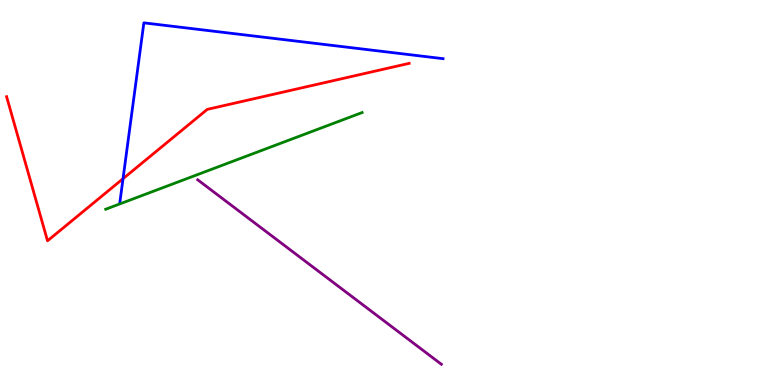[{'lines': ['blue', 'red'], 'intersections': [{'x': 1.59, 'y': 5.36}]}, {'lines': ['green', 'red'], 'intersections': []}, {'lines': ['purple', 'red'], 'intersections': []}, {'lines': ['blue', 'green'], 'intersections': []}, {'lines': ['blue', 'purple'], 'intersections': []}, {'lines': ['green', 'purple'], 'intersections': []}]